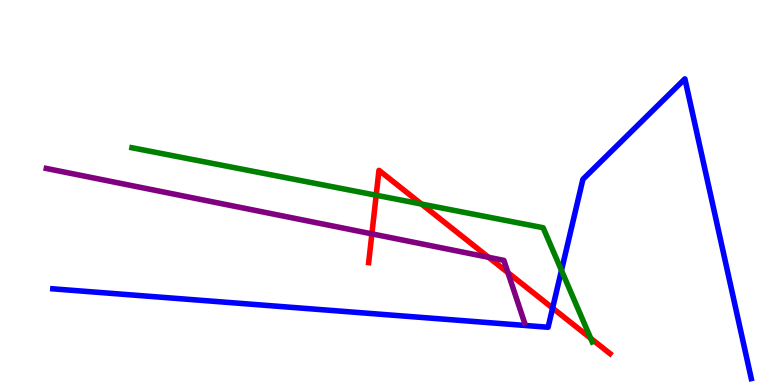[{'lines': ['blue', 'red'], 'intersections': [{'x': 7.13, 'y': 2.0}]}, {'lines': ['green', 'red'], 'intersections': [{'x': 4.85, 'y': 4.93}, {'x': 5.44, 'y': 4.7}, {'x': 7.62, 'y': 1.21}]}, {'lines': ['purple', 'red'], 'intersections': [{'x': 4.8, 'y': 3.93}, {'x': 6.3, 'y': 3.32}, {'x': 6.55, 'y': 2.92}]}, {'lines': ['blue', 'green'], 'intersections': [{'x': 7.24, 'y': 2.98}]}, {'lines': ['blue', 'purple'], 'intersections': []}, {'lines': ['green', 'purple'], 'intersections': []}]